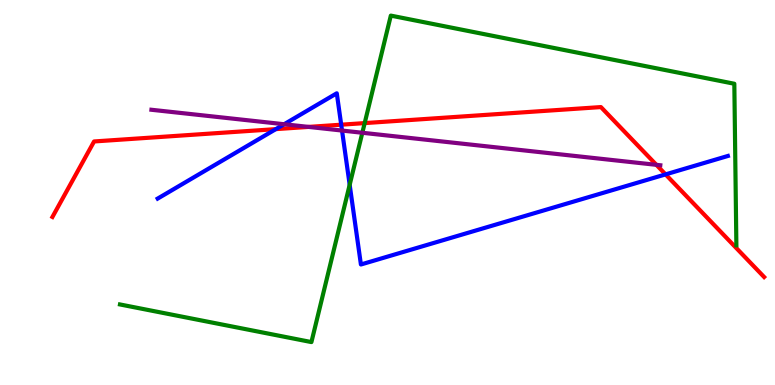[{'lines': ['blue', 'red'], 'intersections': [{'x': 3.56, 'y': 6.65}, {'x': 4.4, 'y': 6.76}, {'x': 8.59, 'y': 5.47}]}, {'lines': ['green', 'red'], 'intersections': [{'x': 4.71, 'y': 6.8}]}, {'lines': ['purple', 'red'], 'intersections': [{'x': 3.98, 'y': 6.7}, {'x': 8.47, 'y': 5.72}]}, {'lines': ['blue', 'green'], 'intersections': [{'x': 4.51, 'y': 5.2}]}, {'lines': ['blue', 'purple'], 'intersections': [{'x': 3.67, 'y': 6.77}, {'x': 4.41, 'y': 6.61}]}, {'lines': ['green', 'purple'], 'intersections': [{'x': 4.68, 'y': 6.55}]}]